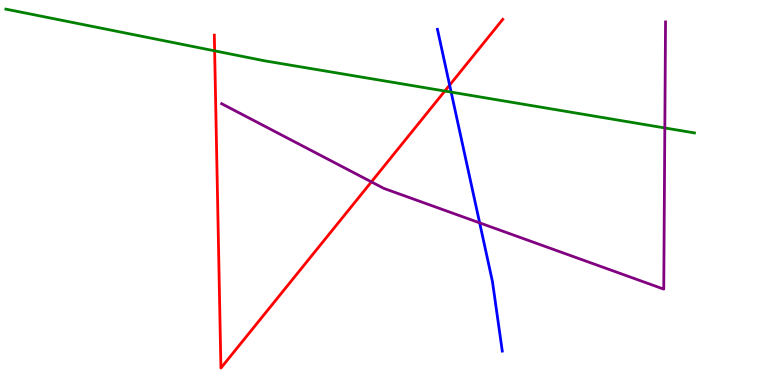[{'lines': ['blue', 'red'], 'intersections': [{'x': 5.8, 'y': 7.79}]}, {'lines': ['green', 'red'], 'intersections': [{'x': 2.77, 'y': 8.68}, {'x': 5.74, 'y': 7.64}]}, {'lines': ['purple', 'red'], 'intersections': [{'x': 4.79, 'y': 5.28}]}, {'lines': ['blue', 'green'], 'intersections': [{'x': 5.82, 'y': 7.61}]}, {'lines': ['blue', 'purple'], 'intersections': [{'x': 6.19, 'y': 4.21}]}, {'lines': ['green', 'purple'], 'intersections': [{'x': 8.58, 'y': 6.68}]}]